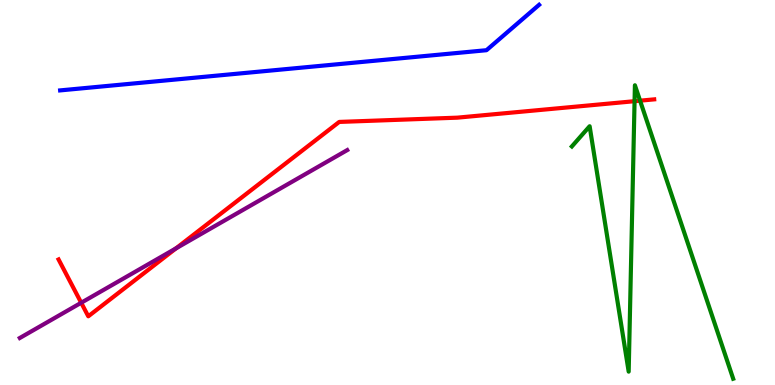[{'lines': ['blue', 'red'], 'intersections': []}, {'lines': ['green', 'red'], 'intersections': [{'x': 8.19, 'y': 7.37}, {'x': 8.26, 'y': 7.38}]}, {'lines': ['purple', 'red'], 'intersections': [{'x': 1.05, 'y': 2.14}, {'x': 2.27, 'y': 3.55}]}, {'lines': ['blue', 'green'], 'intersections': []}, {'lines': ['blue', 'purple'], 'intersections': []}, {'lines': ['green', 'purple'], 'intersections': []}]